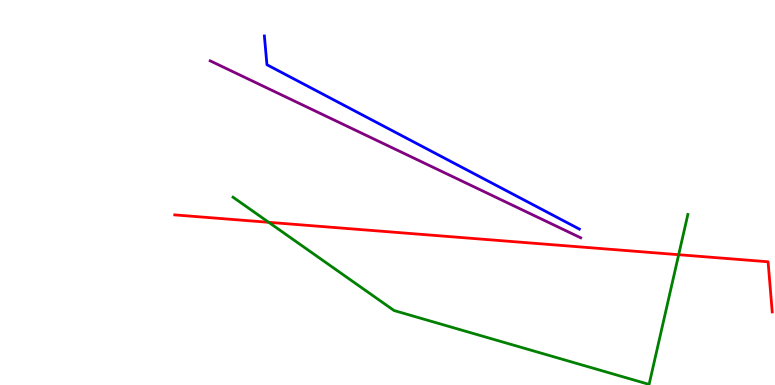[{'lines': ['blue', 'red'], 'intersections': []}, {'lines': ['green', 'red'], 'intersections': [{'x': 3.47, 'y': 4.23}, {'x': 8.76, 'y': 3.38}]}, {'lines': ['purple', 'red'], 'intersections': []}, {'lines': ['blue', 'green'], 'intersections': []}, {'lines': ['blue', 'purple'], 'intersections': []}, {'lines': ['green', 'purple'], 'intersections': []}]